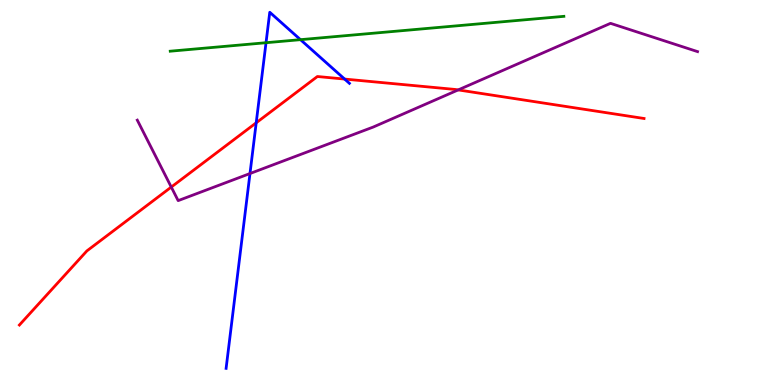[{'lines': ['blue', 'red'], 'intersections': [{'x': 3.31, 'y': 6.81}, {'x': 4.45, 'y': 7.95}]}, {'lines': ['green', 'red'], 'intersections': []}, {'lines': ['purple', 'red'], 'intersections': [{'x': 2.21, 'y': 5.14}, {'x': 5.91, 'y': 7.66}]}, {'lines': ['blue', 'green'], 'intersections': [{'x': 3.43, 'y': 8.89}, {'x': 3.88, 'y': 8.97}]}, {'lines': ['blue', 'purple'], 'intersections': [{'x': 3.23, 'y': 5.49}]}, {'lines': ['green', 'purple'], 'intersections': []}]